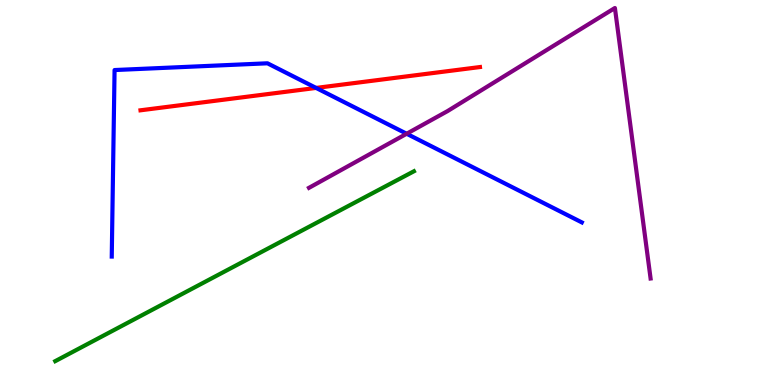[{'lines': ['blue', 'red'], 'intersections': [{'x': 4.08, 'y': 7.72}]}, {'lines': ['green', 'red'], 'intersections': []}, {'lines': ['purple', 'red'], 'intersections': []}, {'lines': ['blue', 'green'], 'intersections': []}, {'lines': ['blue', 'purple'], 'intersections': [{'x': 5.25, 'y': 6.53}]}, {'lines': ['green', 'purple'], 'intersections': []}]